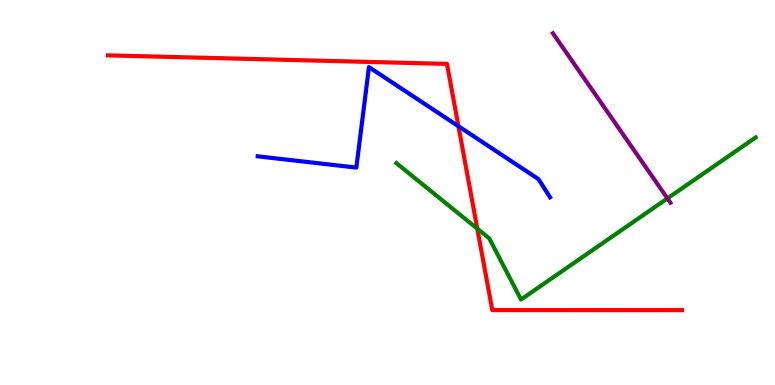[{'lines': ['blue', 'red'], 'intersections': [{'x': 5.92, 'y': 6.72}]}, {'lines': ['green', 'red'], 'intersections': [{'x': 6.16, 'y': 4.06}]}, {'lines': ['purple', 'red'], 'intersections': []}, {'lines': ['blue', 'green'], 'intersections': []}, {'lines': ['blue', 'purple'], 'intersections': []}, {'lines': ['green', 'purple'], 'intersections': [{'x': 8.61, 'y': 4.85}]}]